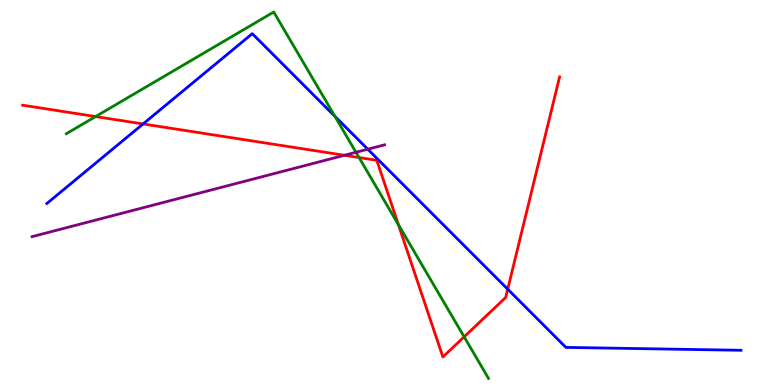[{'lines': ['blue', 'red'], 'intersections': [{'x': 1.85, 'y': 6.78}, {'x': 6.55, 'y': 2.49}]}, {'lines': ['green', 'red'], 'intersections': [{'x': 1.23, 'y': 6.97}, {'x': 4.63, 'y': 5.91}, {'x': 5.14, 'y': 4.16}, {'x': 5.99, 'y': 1.25}]}, {'lines': ['purple', 'red'], 'intersections': [{'x': 4.44, 'y': 5.97}]}, {'lines': ['blue', 'green'], 'intersections': [{'x': 4.32, 'y': 6.98}]}, {'lines': ['blue', 'purple'], 'intersections': [{'x': 4.75, 'y': 6.12}]}, {'lines': ['green', 'purple'], 'intersections': [{'x': 4.59, 'y': 6.04}]}]